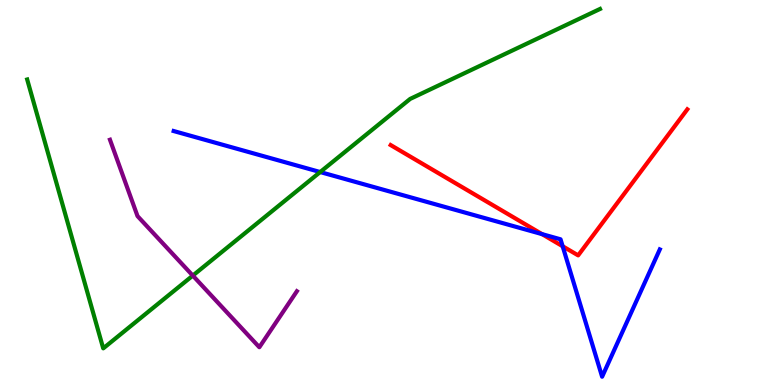[{'lines': ['blue', 'red'], 'intersections': [{'x': 6.99, 'y': 3.92}, {'x': 7.26, 'y': 3.6}]}, {'lines': ['green', 'red'], 'intersections': []}, {'lines': ['purple', 'red'], 'intersections': []}, {'lines': ['blue', 'green'], 'intersections': [{'x': 4.13, 'y': 5.53}]}, {'lines': ['blue', 'purple'], 'intersections': []}, {'lines': ['green', 'purple'], 'intersections': [{'x': 2.49, 'y': 2.84}]}]